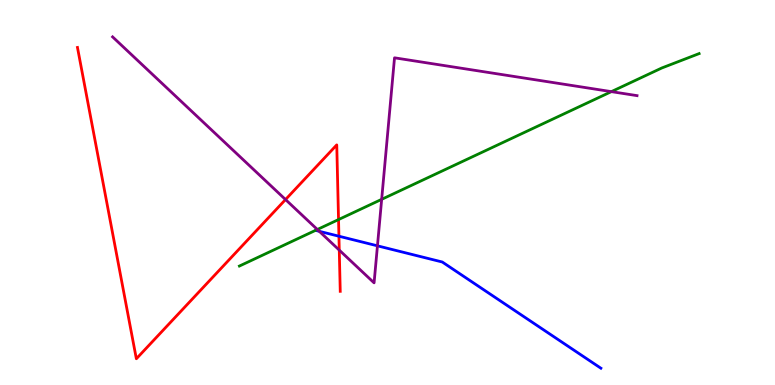[{'lines': ['blue', 'red'], 'intersections': [{'x': 4.37, 'y': 3.86}]}, {'lines': ['green', 'red'], 'intersections': [{'x': 4.37, 'y': 4.3}]}, {'lines': ['purple', 'red'], 'intersections': [{'x': 3.68, 'y': 4.82}, {'x': 4.38, 'y': 3.5}]}, {'lines': ['blue', 'green'], 'intersections': []}, {'lines': ['blue', 'purple'], 'intersections': [{'x': 4.12, 'y': 3.99}, {'x': 4.87, 'y': 3.61}]}, {'lines': ['green', 'purple'], 'intersections': [{'x': 4.09, 'y': 4.04}, {'x': 4.92, 'y': 4.82}, {'x': 7.89, 'y': 7.62}]}]